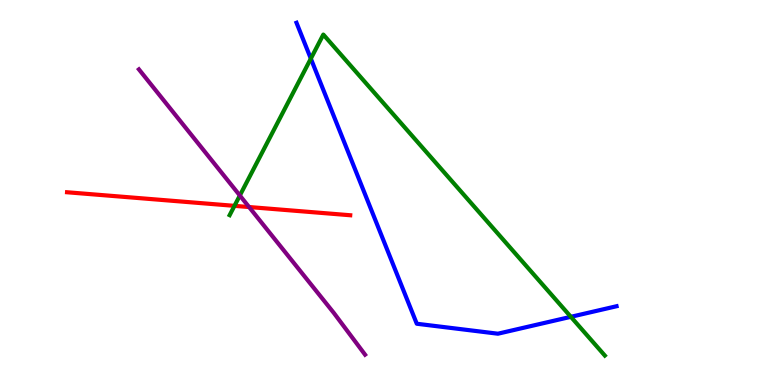[{'lines': ['blue', 'red'], 'intersections': []}, {'lines': ['green', 'red'], 'intersections': [{'x': 3.03, 'y': 4.65}]}, {'lines': ['purple', 'red'], 'intersections': [{'x': 3.21, 'y': 4.62}]}, {'lines': ['blue', 'green'], 'intersections': [{'x': 4.01, 'y': 8.48}, {'x': 7.37, 'y': 1.77}]}, {'lines': ['blue', 'purple'], 'intersections': []}, {'lines': ['green', 'purple'], 'intersections': [{'x': 3.09, 'y': 4.92}]}]